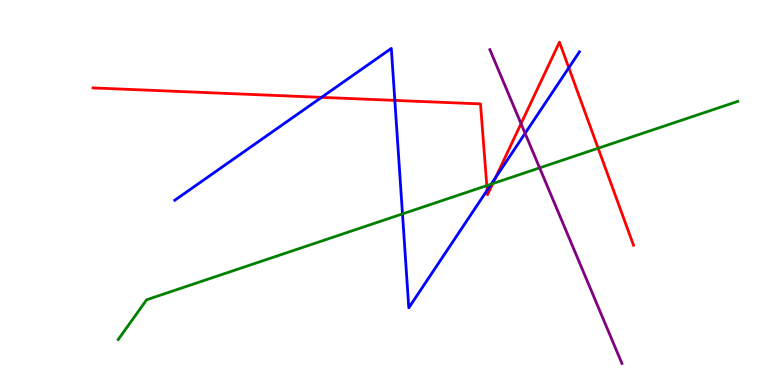[{'lines': ['blue', 'red'], 'intersections': [{'x': 4.15, 'y': 7.47}, {'x': 5.09, 'y': 7.39}, {'x': 6.29, 'y': 5.06}, {'x': 6.39, 'y': 5.39}, {'x': 7.34, 'y': 8.24}]}, {'lines': ['green', 'red'], 'intersections': [{'x': 6.28, 'y': 5.18}, {'x': 6.36, 'y': 5.23}, {'x': 7.72, 'y': 6.15}]}, {'lines': ['purple', 'red'], 'intersections': [{'x': 6.72, 'y': 6.79}]}, {'lines': ['blue', 'green'], 'intersections': [{'x': 5.19, 'y': 4.44}, {'x': 6.34, 'y': 5.22}]}, {'lines': ['blue', 'purple'], 'intersections': [{'x': 6.78, 'y': 6.54}]}, {'lines': ['green', 'purple'], 'intersections': [{'x': 6.96, 'y': 5.64}]}]